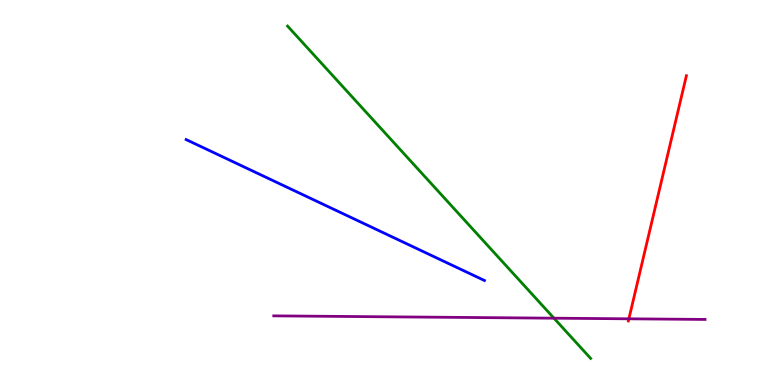[{'lines': ['blue', 'red'], 'intersections': []}, {'lines': ['green', 'red'], 'intersections': []}, {'lines': ['purple', 'red'], 'intersections': [{'x': 8.11, 'y': 1.72}]}, {'lines': ['blue', 'green'], 'intersections': []}, {'lines': ['blue', 'purple'], 'intersections': []}, {'lines': ['green', 'purple'], 'intersections': [{'x': 7.15, 'y': 1.74}]}]